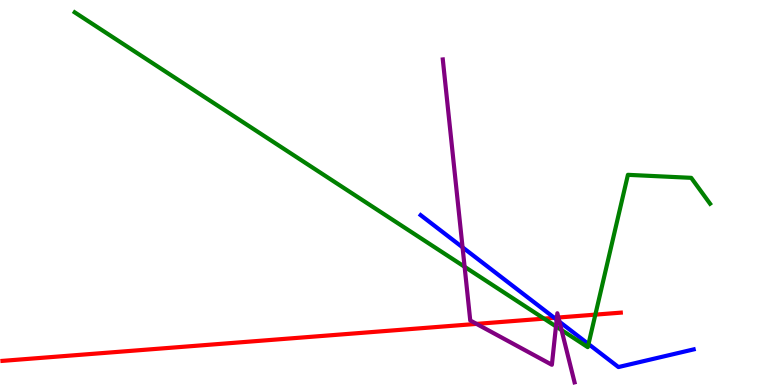[{'lines': ['blue', 'red'], 'intersections': [{'x': 7.15, 'y': 1.74}]}, {'lines': ['green', 'red'], 'intersections': [{'x': 7.02, 'y': 1.72}, {'x': 7.68, 'y': 1.83}]}, {'lines': ['purple', 'red'], 'intersections': [{'x': 6.15, 'y': 1.59}, {'x': 7.19, 'y': 1.75}, {'x': 7.21, 'y': 1.75}]}, {'lines': ['blue', 'green'], 'intersections': [{'x': 7.59, 'y': 1.06}]}, {'lines': ['blue', 'purple'], 'intersections': [{'x': 5.97, 'y': 3.58}, {'x': 7.18, 'y': 1.7}, {'x': 7.22, 'y': 1.64}]}, {'lines': ['green', 'purple'], 'intersections': [{'x': 5.99, 'y': 3.07}, {'x': 7.17, 'y': 1.52}, {'x': 7.25, 'y': 1.43}]}]